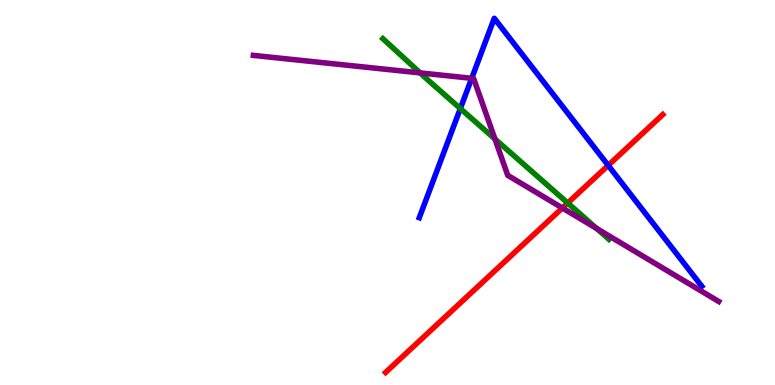[{'lines': ['blue', 'red'], 'intersections': [{'x': 7.85, 'y': 5.7}]}, {'lines': ['green', 'red'], 'intersections': [{'x': 7.33, 'y': 4.73}]}, {'lines': ['purple', 'red'], 'intersections': [{'x': 7.26, 'y': 4.6}]}, {'lines': ['blue', 'green'], 'intersections': [{'x': 5.94, 'y': 7.18}]}, {'lines': ['blue', 'purple'], 'intersections': [{'x': 6.09, 'y': 7.97}]}, {'lines': ['green', 'purple'], 'intersections': [{'x': 5.42, 'y': 8.11}, {'x': 6.39, 'y': 6.39}, {'x': 7.7, 'y': 4.06}]}]